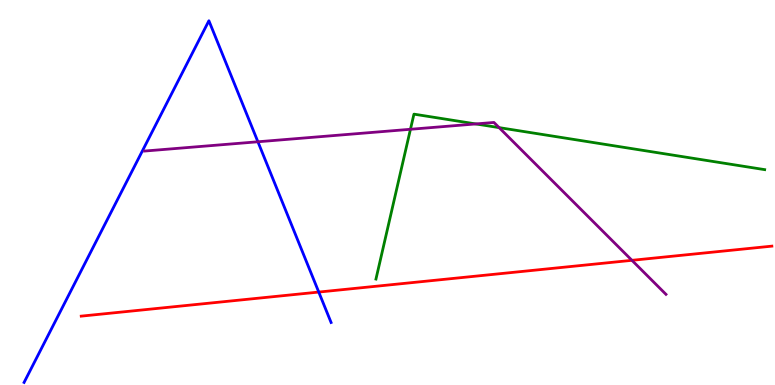[{'lines': ['blue', 'red'], 'intersections': [{'x': 4.11, 'y': 2.41}]}, {'lines': ['green', 'red'], 'intersections': []}, {'lines': ['purple', 'red'], 'intersections': [{'x': 8.15, 'y': 3.24}]}, {'lines': ['blue', 'green'], 'intersections': []}, {'lines': ['blue', 'purple'], 'intersections': [{'x': 3.33, 'y': 6.32}]}, {'lines': ['green', 'purple'], 'intersections': [{'x': 5.3, 'y': 6.64}, {'x': 6.14, 'y': 6.78}, {'x': 6.44, 'y': 6.69}]}]